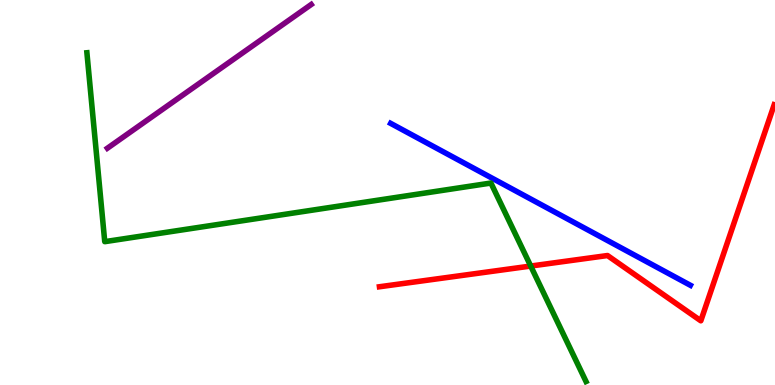[{'lines': ['blue', 'red'], 'intersections': []}, {'lines': ['green', 'red'], 'intersections': [{'x': 6.85, 'y': 3.09}]}, {'lines': ['purple', 'red'], 'intersections': []}, {'lines': ['blue', 'green'], 'intersections': []}, {'lines': ['blue', 'purple'], 'intersections': []}, {'lines': ['green', 'purple'], 'intersections': []}]